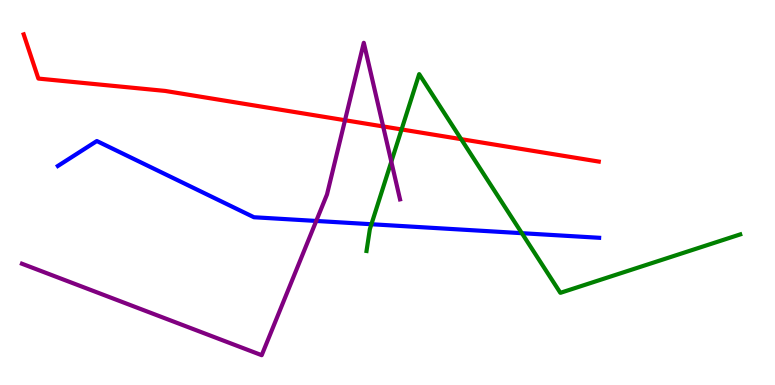[{'lines': ['blue', 'red'], 'intersections': []}, {'lines': ['green', 'red'], 'intersections': [{'x': 5.18, 'y': 6.64}, {'x': 5.95, 'y': 6.39}]}, {'lines': ['purple', 'red'], 'intersections': [{'x': 4.45, 'y': 6.88}, {'x': 4.94, 'y': 6.72}]}, {'lines': ['blue', 'green'], 'intersections': [{'x': 4.79, 'y': 4.18}, {'x': 6.73, 'y': 3.94}]}, {'lines': ['blue', 'purple'], 'intersections': [{'x': 4.08, 'y': 4.26}]}, {'lines': ['green', 'purple'], 'intersections': [{'x': 5.05, 'y': 5.8}]}]